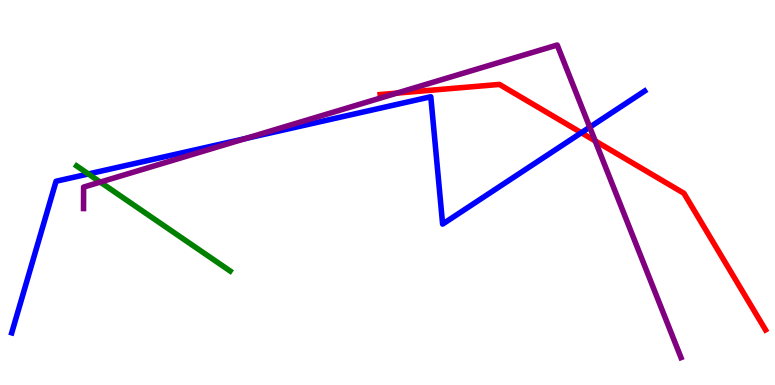[{'lines': ['blue', 'red'], 'intersections': [{'x': 7.5, 'y': 6.55}]}, {'lines': ['green', 'red'], 'intersections': []}, {'lines': ['purple', 'red'], 'intersections': [{'x': 5.12, 'y': 7.58}, {'x': 7.68, 'y': 6.34}]}, {'lines': ['blue', 'green'], 'intersections': [{'x': 1.14, 'y': 5.48}]}, {'lines': ['blue', 'purple'], 'intersections': [{'x': 3.17, 'y': 6.4}, {'x': 7.61, 'y': 6.7}]}, {'lines': ['green', 'purple'], 'intersections': [{'x': 1.29, 'y': 5.27}]}]